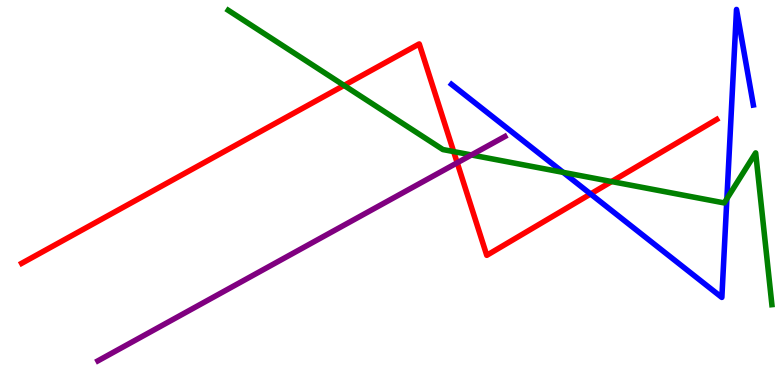[{'lines': ['blue', 'red'], 'intersections': [{'x': 7.62, 'y': 4.96}]}, {'lines': ['green', 'red'], 'intersections': [{'x': 4.44, 'y': 7.78}, {'x': 5.85, 'y': 6.06}, {'x': 7.89, 'y': 5.28}]}, {'lines': ['purple', 'red'], 'intersections': [{'x': 5.9, 'y': 5.77}]}, {'lines': ['blue', 'green'], 'intersections': [{'x': 7.27, 'y': 5.52}, {'x': 9.38, 'y': 4.84}]}, {'lines': ['blue', 'purple'], 'intersections': []}, {'lines': ['green', 'purple'], 'intersections': [{'x': 6.08, 'y': 5.97}]}]